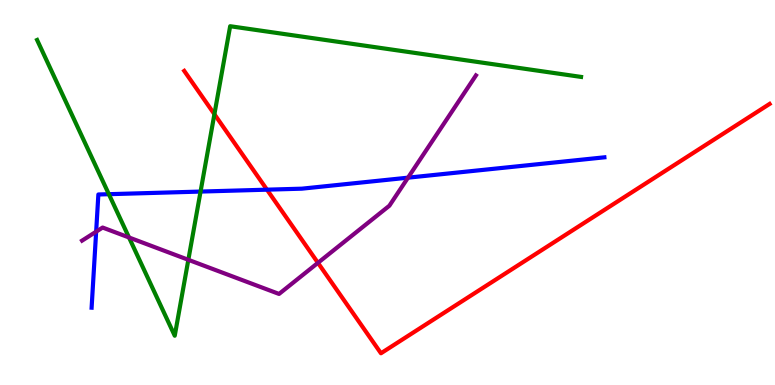[{'lines': ['blue', 'red'], 'intersections': [{'x': 3.44, 'y': 5.07}]}, {'lines': ['green', 'red'], 'intersections': [{'x': 2.77, 'y': 7.03}]}, {'lines': ['purple', 'red'], 'intersections': [{'x': 4.1, 'y': 3.17}]}, {'lines': ['blue', 'green'], 'intersections': [{'x': 1.4, 'y': 4.96}, {'x': 2.59, 'y': 5.02}]}, {'lines': ['blue', 'purple'], 'intersections': [{'x': 1.24, 'y': 3.98}, {'x': 5.26, 'y': 5.39}]}, {'lines': ['green', 'purple'], 'intersections': [{'x': 1.66, 'y': 3.83}, {'x': 2.43, 'y': 3.25}]}]